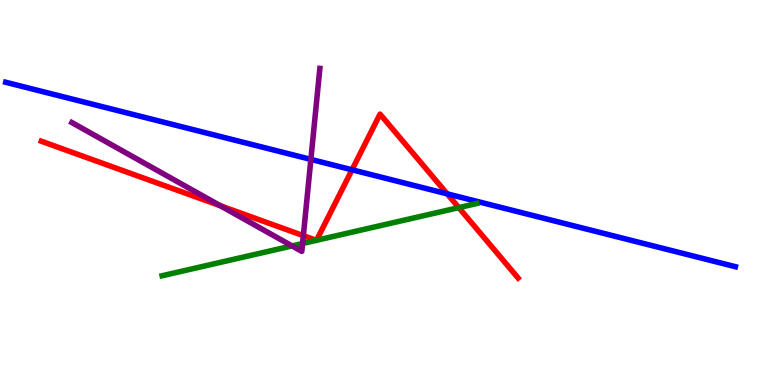[{'lines': ['blue', 'red'], 'intersections': [{'x': 4.54, 'y': 5.59}, {'x': 5.77, 'y': 4.96}]}, {'lines': ['green', 'red'], 'intersections': [{'x': 4.08, 'y': 3.76}, {'x': 4.08, 'y': 3.76}, {'x': 5.92, 'y': 4.61}]}, {'lines': ['purple', 'red'], 'intersections': [{'x': 2.84, 'y': 4.66}, {'x': 3.91, 'y': 3.88}]}, {'lines': ['blue', 'green'], 'intersections': []}, {'lines': ['blue', 'purple'], 'intersections': [{'x': 4.01, 'y': 5.86}]}, {'lines': ['green', 'purple'], 'intersections': [{'x': 3.77, 'y': 3.61}, {'x': 3.9, 'y': 3.68}]}]